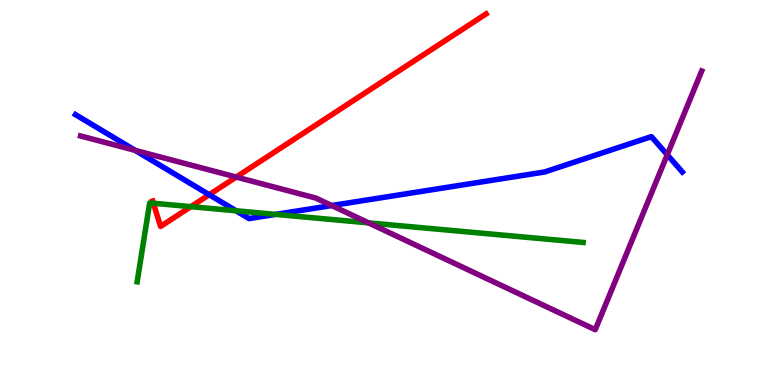[{'lines': ['blue', 'red'], 'intersections': [{'x': 2.7, 'y': 4.94}]}, {'lines': ['green', 'red'], 'intersections': [{'x': 1.98, 'y': 4.72}, {'x': 2.46, 'y': 4.63}]}, {'lines': ['purple', 'red'], 'intersections': [{'x': 3.05, 'y': 5.4}]}, {'lines': ['blue', 'green'], 'intersections': [{'x': 3.05, 'y': 4.53}, {'x': 3.56, 'y': 4.43}]}, {'lines': ['blue', 'purple'], 'intersections': [{'x': 1.74, 'y': 6.09}, {'x': 4.28, 'y': 4.66}, {'x': 8.61, 'y': 5.98}]}, {'lines': ['green', 'purple'], 'intersections': [{'x': 4.76, 'y': 4.21}]}]